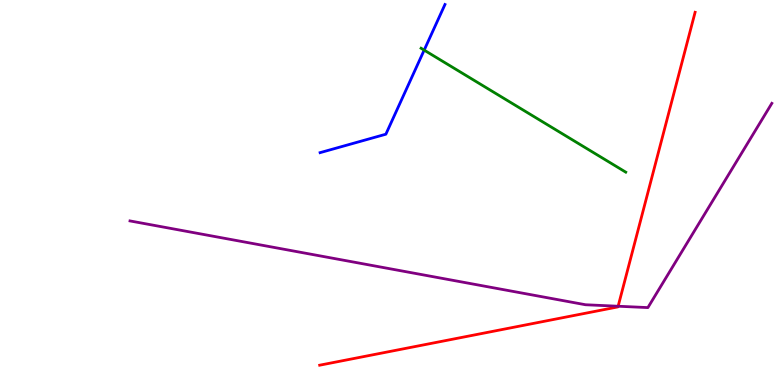[{'lines': ['blue', 'red'], 'intersections': []}, {'lines': ['green', 'red'], 'intersections': []}, {'lines': ['purple', 'red'], 'intersections': [{'x': 7.98, 'y': 2.05}]}, {'lines': ['blue', 'green'], 'intersections': [{'x': 5.47, 'y': 8.7}]}, {'lines': ['blue', 'purple'], 'intersections': []}, {'lines': ['green', 'purple'], 'intersections': []}]